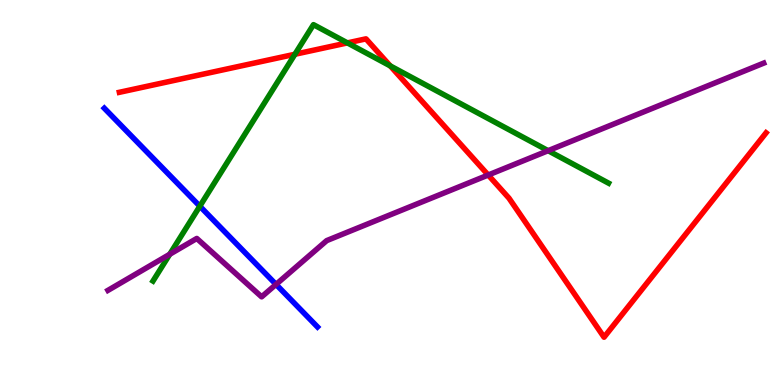[{'lines': ['blue', 'red'], 'intersections': []}, {'lines': ['green', 'red'], 'intersections': [{'x': 3.81, 'y': 8.59}, {'x': 4.48, 'y': 8.89}, {'x': 5.04, 'y': 8.29}]}, {'lines': ['purple', 'red'], 'intersections': [{'x': 6.3, 'y': 5.45}]}, {'lines': ['blue', 'green'], 'intersections': [{'x': 2.58, 'y': 4.64}]}, {'lines': ['blue', 'purple'], 'intersections': [{'x': 3.56, 'y': 2.61}]}, {'lines': ['green', 'purple'], 'intersections': [{'x': 2.19, 'y': 3.4}, {'x': 7.07, 'y': 6.09}]}]